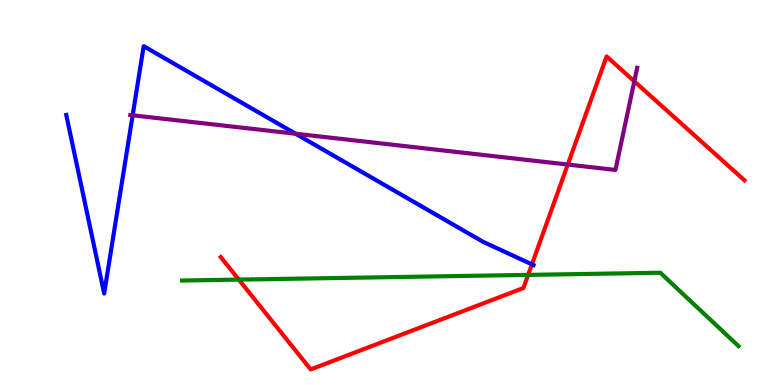[{'lines': ['blue', 'red'], 'intersections': [{'x': 6.86, 'y': 3.13}]}, {'lines': ['green', 'red'], 'intersections': [{'x': 3.08, 'y': 2.74}, {'x': 6.81, 'y': 2.86}]}, {'lines': ['purple', 'red'], 'intersections': [{'x': 7.33, 'y': 5.73}, {'x': 8.18, 'y': 7.89}]}, {'lines': ['blue', 'green'], 'intersections': []}, {'lines': ['blue', 'purple'], 'intersections': [{'x': 1.71, 'y': 7.01}, {'x': 3.81, 'y': 6.53}]}, {'lines': ['green', 'purple'], 'intersections': []}]